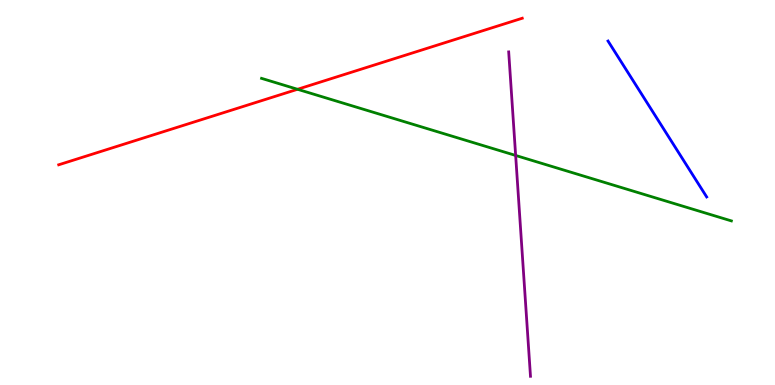[{'lines': ['blue', 'red'], 'intersections': []}, {'lines': ['green', 'red'], 'intersections': [{'x': 3.84, 'y': 7.68}]}, {'lines': ['purple', 'red'], 'intersections': []}, {'lines': ['blue', 'green'], 'intersections': []}, {'lines': ['blue', 'purple'], 'intersections': []}, {'lines': ['green', 'purple'], 'intersections': [{'x': 6.65, 'y': 5.96}]}]